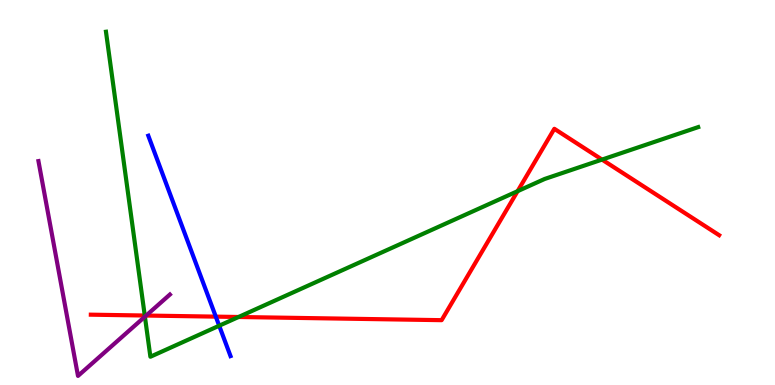[{'lines': ['blue', 'red'], 'intersections': [{'x': 2.78, 'y': 1.78}]}, {'lines': ['green', 'red'], 'intersections': [{'x': 1.87, 'y': 1.8}, {'x': 3.08, 'y': 1.77}, {'x': 6.68, 'y': 5.03}, {'x': 7.77, 'y': 5.85}]}, {'lines': ['purple', 'red'], 'intersections': [{'x': 1.89, 'y': 1.8}]}, {'lines': ['blue', 'green'], 'intersections': [{'x': 2.83, 'y': 1.54}]}, {'lines': ['blue', 'purple'], 'intersections': []}, {'lines': ['green', 'purple'], 'intersections': [{'x': 1.87, 'y': 1.78}]}]